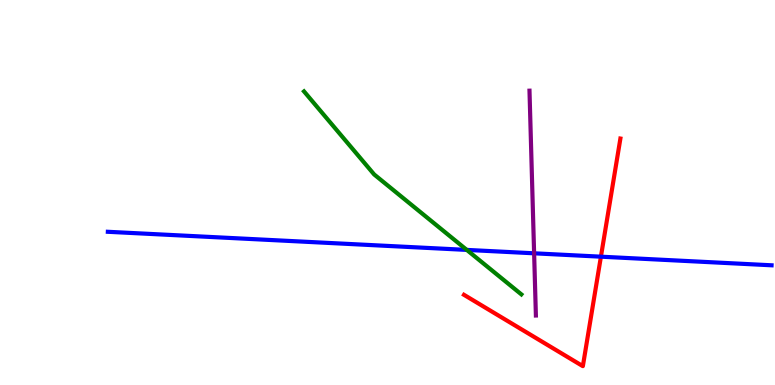[{'lines': ['blue', 'red'], 'intersections': [{'x': 7.75, 'y': 3.33}]}, {'lines': ['green', 'red'], 'intersections': []}, {'lines': ['purple', 'red'], 'intersections': []}, {'lines': ['blue', 'green'], 'intersections': [{'x': 6.02, 'y': 3.51}]}, {'lines': ['blue', 'purple'], 'intersections': [{'x': 6.89, 'y': 3.42}]}, {'lines': ['green', 'purple'], 'intersections': []}]